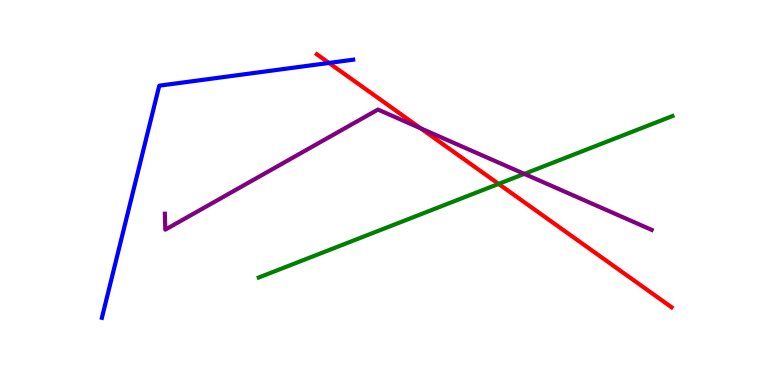[{'lines': ['blue', 'red'], 'intersections': [{'x': 4.24, 'y': 8.37}]}, {'lines': ['green', 'red'], 'intersections': [{'x': 6.43, 'y': 5.22}]}, {'lines': ['purple', 'red'], 'intersections': [{'x': 5.43, 'y': 6.67}]}, {'lines': ['blue', 'green'], 'intersections': []}, {'lines': ['blue', 'purple'], 'intersections': []}, {'lines': ['green', 'purple'], 'intersections': [{'x': 6.77, 'y': 5.48}]}]